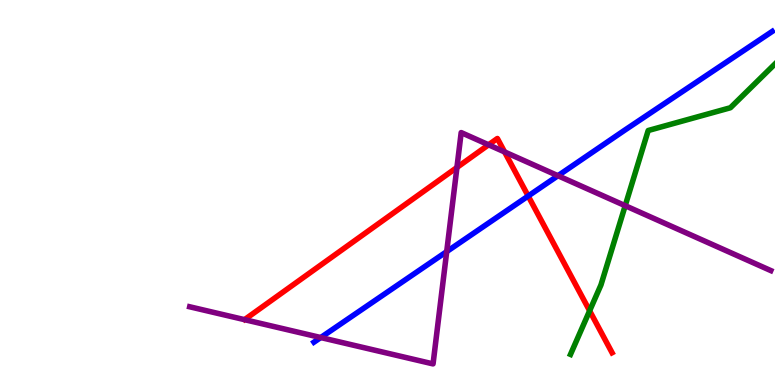[{'lines': ['blue', 'red'], 'intersections': [{'x': 6.82, 'y': 4.91}]}, {'lines': ['green', 'red'], 'intersections': [{'x': 7.61, 'y': 1.93}]}, {'lines': ['purple', 'red'], 'intersections': [{'x': 5.9, 'y': 5.65}, {'x': 6.3, 'y': 6.24}, {'x': 6.51, 'y': 6.05}]}, {'lines': ['blue', 'green'], 'intersections': []}, {'lines': ['blue', 'purple'], 'intersections': [{'x': 4.14, 'y': 1.23}, {'x': 5.76, 'y': 3.46}, {'x': 7.2, 'y': 5.44}]}, {'lines': ['green', 'purple'], 'intersections': [{'x': 8.07, 'y': 4.66}]}]